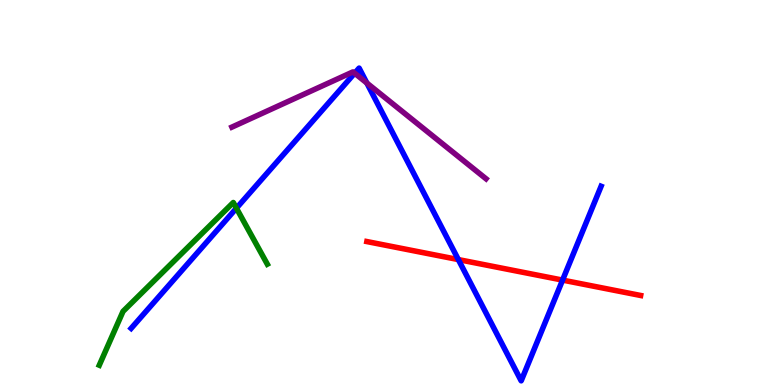[{'lines': ['blue', 'red'], 'intersections': [{'x': 5.91, 'y': 3.26}, {'x': 7.26, 'y': 2.72}]}, {'lines': ['green', 'red'], 'intersections': []}, {'lines': ['purple', 'red'], 'intersections': []}, {'lines': ['blue', 'green'], 'intersections': [{'x': 3.05, 'y': 4.59}]}, {'lines': ['blue', 'purple'], 'intersections': [{'x': 4.58, 'y': 8.1}, {'x': 4.73, 'y': 7.84}]}, {'lines': ['green', 'purple'], 'intersections': []}]